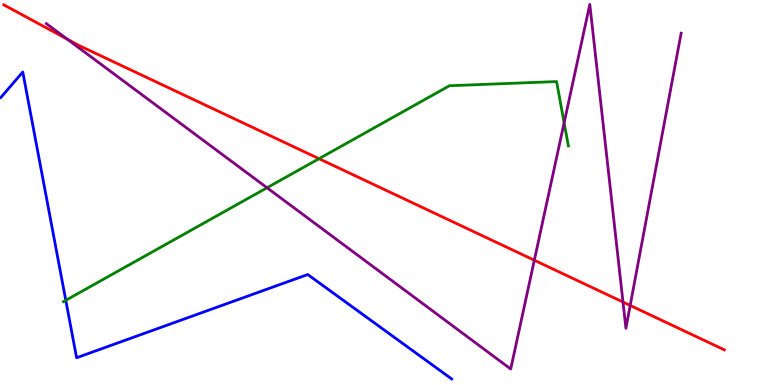[{'lines': ['blue', 'red'], 'intersections': []}, {'lines': ['green', 'red'], 'intersections': [{'x': 4.12, 'y': 5.88}]}, {'lines': ['purple', 'red'], 'intersections': [{'x': 0.868, 'y': 8.98}, {'x': 6.89, 'y': 3.24}, {'x': 8.04, 'y': 2.15}, {'x': 8.13, 'y': 2.07}]}, {'lines': ['blue', 'green'], 'intersections': [{'x': 0.849, 'y': 2.2}]}, {'lines': ['blue', 'purple'], 'intersections': []}, {'lines': ['green', 'purple'], 'intersections': [{'x': 3.45, 'y': 5.12}, {'x': 7.28, 'y': 6.81}]}]